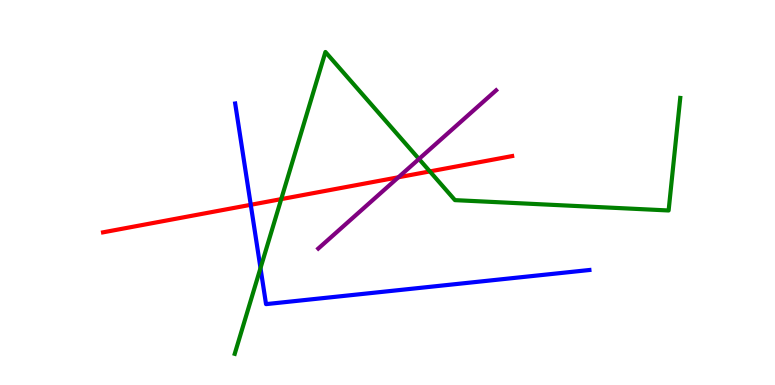[{'lines': ['blue', 'red'], 'intersections': [{'x': 3.24, 'y': 4.68}]}, {'lines': ['green', 'red'], 'intersections': [{'x': 3.63, 'y': 4.83}, {'x': 5.55, 'y': 5.55}]}, {'lines': ['purple', 'red'], 'intersections': [{'x': 5.14, 'y': 5.4}]}, {'lines': ['blue', 'green'], 'intersections': [{'x': 3.36, 'y': 3.04}]}, {'lines': ['blue', 'purple'], 'intersections': []}, {'lines': ['green', 'purple'], 'intersections': [{'x': 5.41, 'y': 5.87}]}]